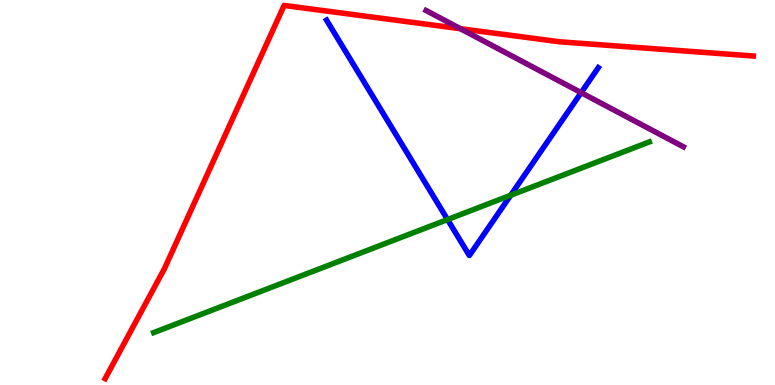[{'lines': ['blue', 'red'], 'intersections': []}, {'lines': ['green', 'red'], 'intersections': []}, {'lines': ['purple', 'red'], 'intersections': [{'x': 5.94, 'y': 9.25}]}, {'lines': ['blue', 'green'], 'intersections': [{'x': 5.77, 'y': 4.3}, {'x': 6.59, 'y': 4.93}]}, {'lines': ['blue', 'purple'], 'intersections': [{'x': 7.5, 'y': 7.59}]}, {'lines': ['green', 'purple'], 'intersections': []}]